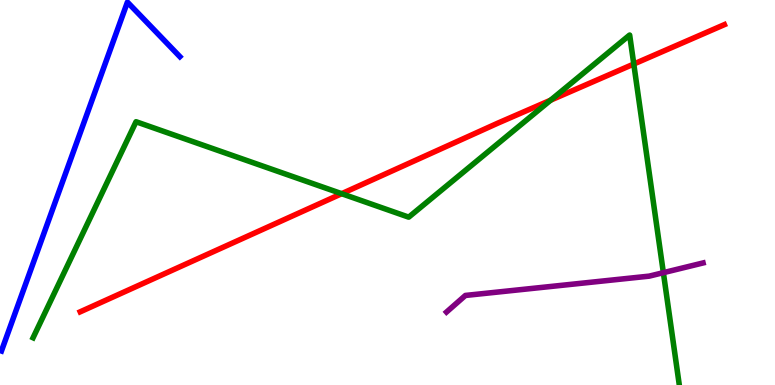[{'lines': ['blue', 'red'], 'intersections': []}, {'lines': ['green', 'red'], 'intersections': [{'x': 4.41, 'y': 4.97}, {'x': 7.1, 'y': 7.4}, {'x': 8.18, 'y': 8.34}]}, {'lines': ['purple', 'red'], 'intersections': []}, {'lines': ['blue', 'green'], 'intersections': []}, {'lines': ['blue', 'purple'], 'intersections': []}, {'lines': ['green', 'purple'], 'intersections': [{'x': 8.56, 'y': 2.92}]}]